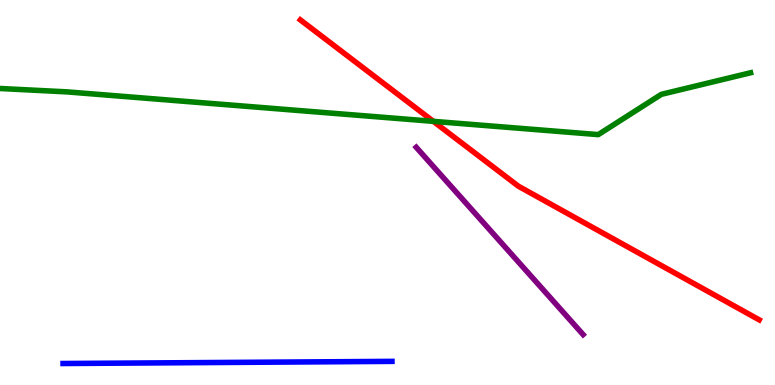[{'lines': ['blue', 'red'], 'intersections': []}, {'lines': ['green', 'red'], 'intersections': [{'x': 5.59, 'y': 6.85}]}, {'lines': ['purple', 'red'], 'intersections': []}, {'lines': ['blue', 'green'], 'intersections': []}, {'lines': ['blue', 'purple'], 'intersections': []}, {'lines': ['green', 'purple'], 'intersections': []}]